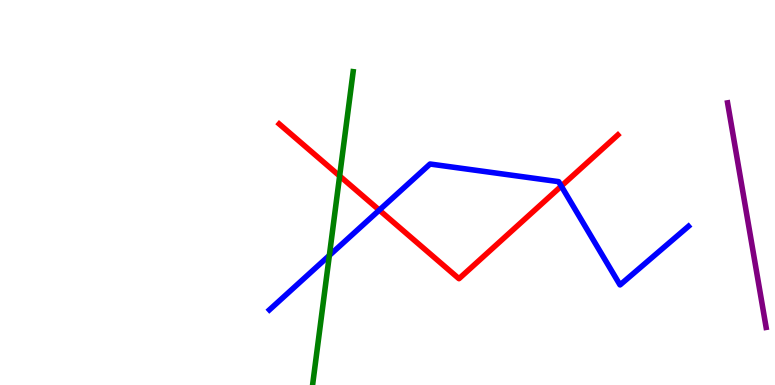[{'lines': ['blue', 'red'], 'intersections': [{'x': 4.89, 'y': 4.54}, {'x': 7.24, 'y': 5.17}]}, {'lines': ['green', 'red'], 'intersections': [{'x': 4.38, 'y': 5.43}]}, {'lines': ['purple', 'red'], 'intersections': []}, {'lines': ['blue', 'green'], 'intersections': [{'x': 4.25, 'y': 3.37}]}, {'lines': ['blue', 'purple'], 'intersections': []}, {'lines': ['green', 'purple'], 'intersections': []}]